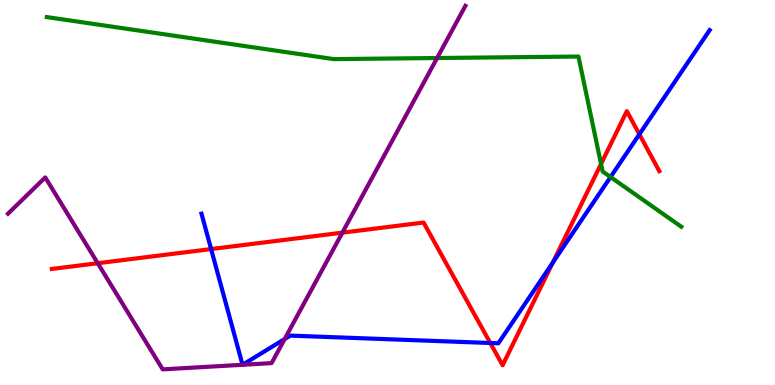[{'lines': ['blue', 'red'], 'intersections': [{'x': 2.72, 'y': 3.53}, {'x': 6.33, 'y': 1.09}, {'x': 7.13, 'y': 3.18}, {'x': 8.25, 'y': 6.51}]}, {'lines': ['green', 'red'], 'intersections': [{'x': 7.76, 'y': 5.74}]}, {'lines': ['purple', 'red'], 'intersections': [{'x': 1.26, 'y': 3.16}, {'x': 4.42, 'y': 3.96}]}, {'lines': ['blue', 'green'], 'intersections': [{'x': 7.88, 'y': 5.4}]}, {'lines': ['blue', 'purple'], 'intersections': [{'x': 3.67, 'y': 1.19}]}, {'lines': ['green', 'purple'], 'intersections': [{'x': 5.64, 'y': 8.49}]}]